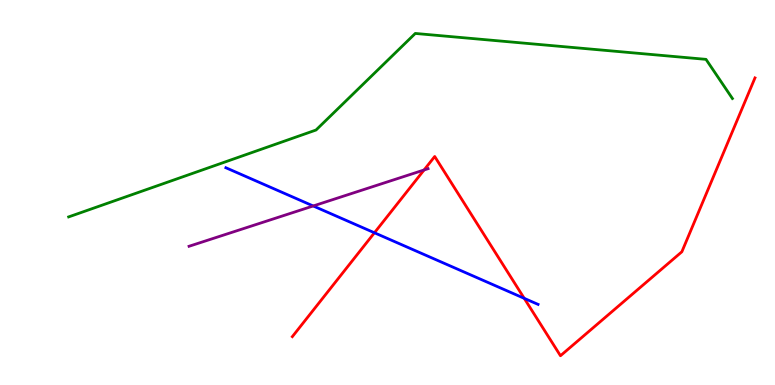[{'lines': ['blue', 'red'], 'intersections': [{'x': 4.83, 'y': 3.95}, {'x': 6.76, 'y': 2.25}]}, {'lines': ['green', 'red'], 'intersections': []}, {'lines': ['purple', 'red'], 'intersections': [{'x': 5.47, 'y': 5.58}]}, {'lines': ['blue', 'green'], 'intersections': []}, {'lines': ['blue', 'purple'], 'intersections': [{'x': 4.04, 'y': 4.65}]}, {'lines': ['green', 'purple'], 'intersections': []}]